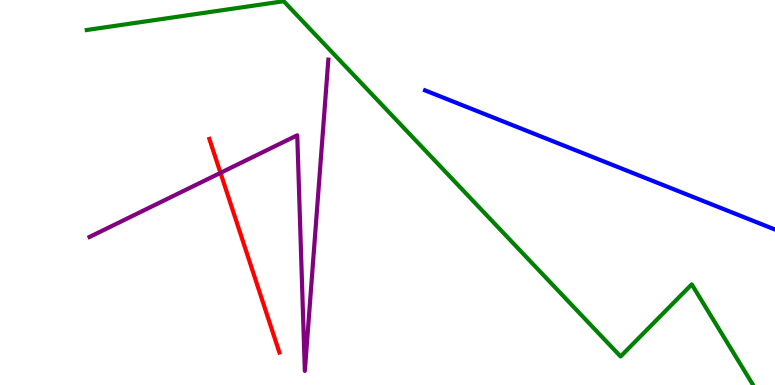[{'lines': ['blue', 'red'], 'intersections': []}, {'lines': ['green', 'red'], 'intersections': []}, {'lines': ['purple', 'red'], 'intersections': [{'x': 2.85, 'y': 5.51}]}, {'lines': ['blue', 'green'], 'intersections': []}, {'lines': ['blue', 'purple'], 'intersections': []}, {'lines': ['green', 'purple'], 'intersections': []}]